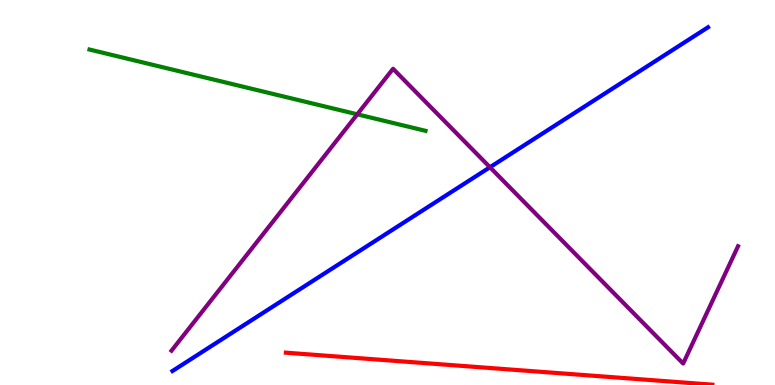[{'lines': ['blue', 'red'], 'intersections': []}, {'lines': ['green', 'red'], 'intersections': []}, {'lines': ['purple', 'red'], 'intersections': []}, {'lines': ['blue', 'green'], 'intersections': []}, {'lines': ['blue', 'purple'], 'intersections': [{'x': 6.32, 'y': 5.66}]}, {'lines': ['green', 'purple'], 'intersections': [{'x': 4.61, 'y': 7.03}]}]